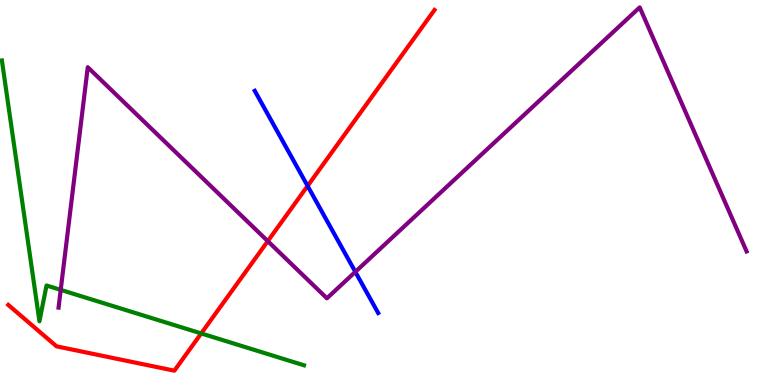[{'lines': ['blue', 'red'], 'intersections': [{'x': 3.97, 'y': 5.17}]}, {'lines': ['green', 'red'], 'intersections': [{'x': 2.6, 'y': 1.34}]}, {'lines': ['purple', 'red'], 'intersections': [{'x': 3.46, 'y': 3.74}]}, {'lines': ['blue', 'green'], 'intersections': []}, {'lines': ['blue', 'purple'], 'intersections': [{'x': 4.58, 'y': 2.94}]}, {'lines': ['green', 'purple'], 'intersections': [{'x': 0.783, 'y': 2.47}]}]